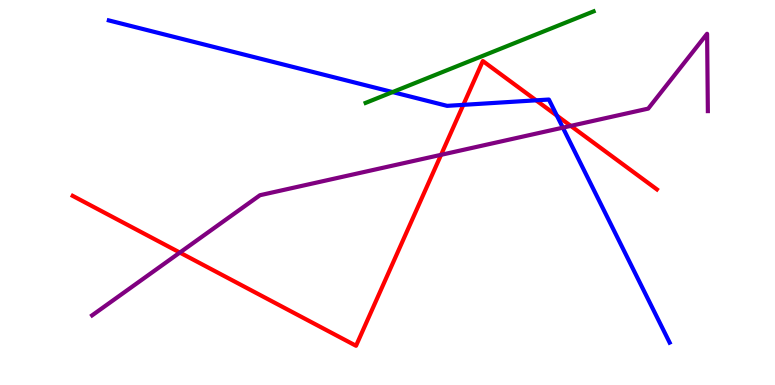[{'lines': ['blue', 'red'], 'intersections': [{'x': 5.98, 'y': 7.28}, {'x': 6.92, 'y': 7.39}, {'x': 7.19, 'y': 7.0}]}, {'lines': ['green', 'red'], 'intersections': []}, {'lines': ['purple', 'red'], 'intersections': [{'x': 2.32, 'y': 3.44}, {'x': 5.69, 'y': 5.98}, {'x': 7.36, 'y': 6.73}]}, {'lines': ['blue', 'green'], 'intersections': [{'x': 5.07, 'y': 7.61}]}, {'lines': ['blue', 'purple'], 'intersections': [{'x': 7.26, 'y': 6.68}]}, {'lines': ['green', 'purple'], 'intersections': []}]